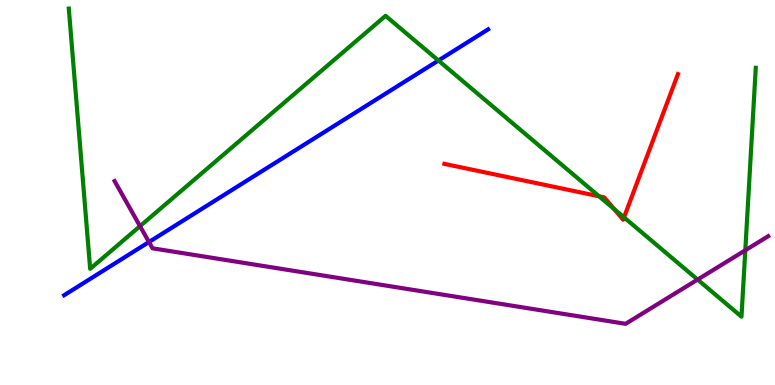[{'lines': ['blue', 'red'], 'intersections': []}, {'lines': ['green', 'red'], 'intersections': [{'x': 7.73, 'y': 4.9}, {'x': 7.92, 'y': 4.57}, {'x': 8.05, 'y': 4.35}]}, {'lines': ['purple', 'red'], 'intersections': []}, {'lines': ['blue', 'green'], 'intersections': [{'x': 5.66, 'y': 8.43}]}, {'lines': ['blue', 'purple'], 'intersections': [{'x': 1.92, 'y': 3.71}]}, {'lines': ['green', 'purple'], 'intersections': [{'x': 1.81, 'y': 4.13}, {'x': 9.0, 'y': 2.74}, {'x': 9.62, 'y': 3.5}]}]